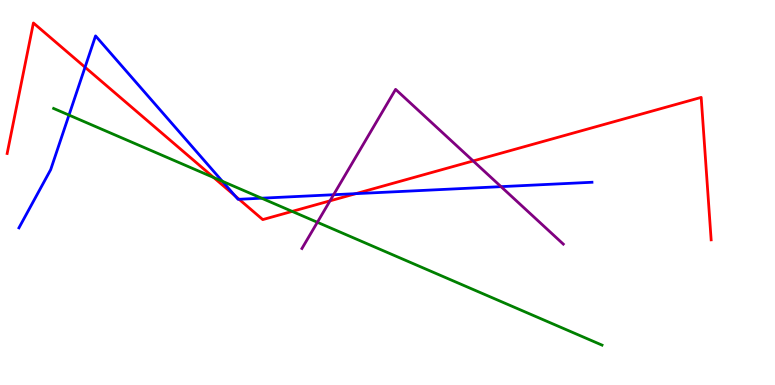[{'lines': ['blue', 'red'], 'intersections': [{'x': 1.1, 'y': 8.25}, {'x': 3.03, 'y': 4.91}, {'x': 3.08, 'y': 4.82}, {'x': 4.59, 'y': 4.97}]}, {'lines': ['green', 'red'], 'intersections': [{'x': 2.76, 'y': 5.39}, {'x': 3.77, 'y': 4.51}]}, {'lines': ['purple', 'red'], 'intersections': [{'x': 4.26, 'y': 4.78}, {'x': 6.11, 'y': 5.82}]}, {'lines': ['blue', 'green'], 'intersections': [{'x': 0.89, 'y': 7.01}, {'x': 2.87, 'y': 5.29}, {'x': 3.38, 'y': 4.85}]}, {'lines': ['blue', 'purple'], 'intersections': [{'x': 4.3, 'y': 4.94}, {'x': 6.46, 'y': 5.15}]}, {'lines': ['green', 'purple'], 'intersections': [{'x': 4.1, 'y': 4.23}]}]